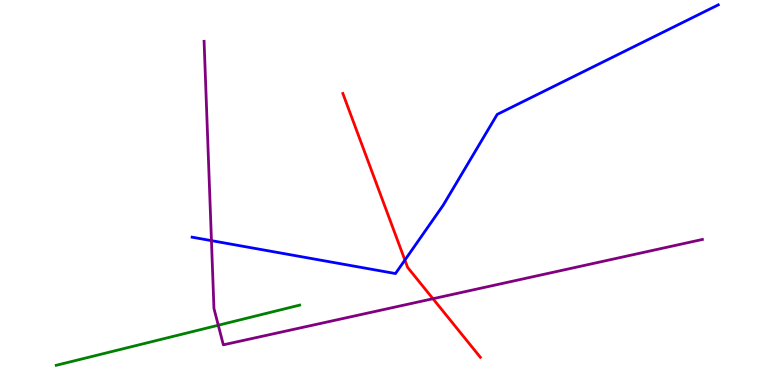[{'lines': ['blue', 'red'], 'intersections': [{'x': 5.22, 'y': 3.24}]}, {'lines': ['green', 'red'], 'intersections': []}, {'lines': ['purple', 'red'], 'intersections': [{'x': 5.59, 'y': 2.24}]}, {'lines': ['blue', 'green'], 'intersections': []}, {'lines': ['blue', 'purple'], 'intersections': [{'x': 2.73, 'y': 3.75}]}, {'lines': ['green', 'purple'], 'intersections': [{'x': 2.82, 'y': 1.55}]}]